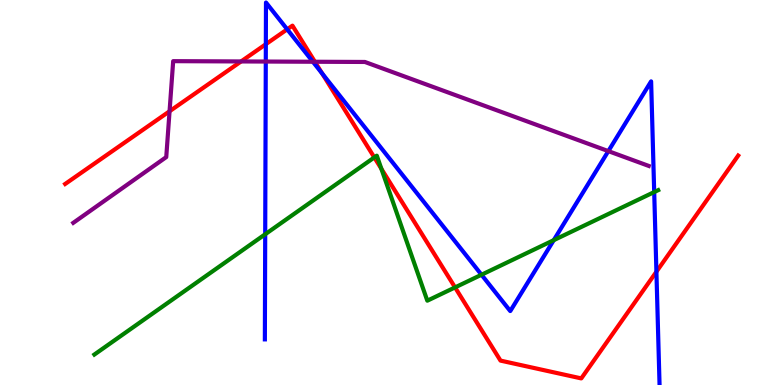[{'lines': ['blue', 'red'], 'intersections': [{'x': 3.43, 'y': 8.85}, {'x': 3.71, 'y': 9.24}, {'x': 4.16, 'y': 8.09}, {'x': 8.47, 'y': 2.94}]}, {'lines': ['green', 'red'], 'intersections': [{'x': 4.83, 'y': 5.91}, {'x': 4.92, 'y': 5.62}, {'x': 5.87, 'y': 2.53}]}, {'lines': ['purple', 'red'], 'intersections': [{'x': 2.19, 'y': 7.11}, {'x': 3.11, 'y': 8.4}, {'x': 4.06, 'y': 8.4}]}, {'lines': ['blue', 'green'], 'intersections': [{'x': 3.42, 'y': 3.92}, {'x': 6.21, 'y': 2.86}, {'x': 7.15, 'y': 3.76}, {'x': 8.44, 'y': 5.01}]}, {'lines': ['blue', 'purple'], 'intersections': [{'x': 3.43, 'y': 8.4}, {'x': 4.04, 'y': 8.4}, {'x': 7.85, 'y': 6.07}]}, {'lines': ['green', 'purple'], 'intersections': []}]